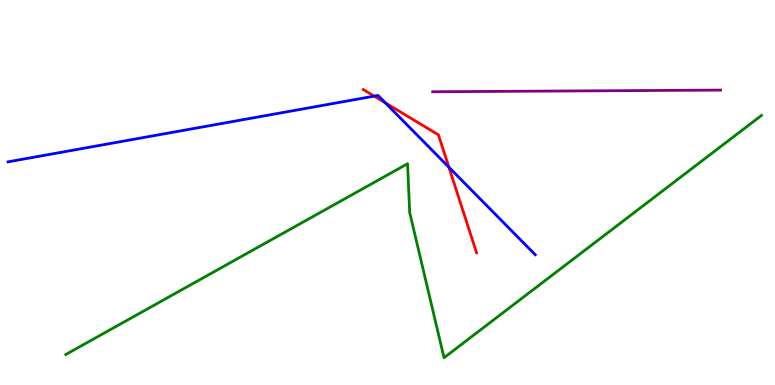[{'lines': ['blue', 'red'], 'intersections': [{'x': 4.83, 'y': 7.5}, {'x': 4.97, 'y': 7.33}, {'x': 5.79, 'y': 5.66}]}, {'lines': ['green', 'red'], 'intersections': []}, {'lines': ['purple', 'red'], 'intersections': []}, {'lines': ['blue', 'green'], 'intersections': []}, {'lines': ['blue', 'purple'], 'intersections': []}, {'lines': ['green', 'purple'], 'intersections': []}]